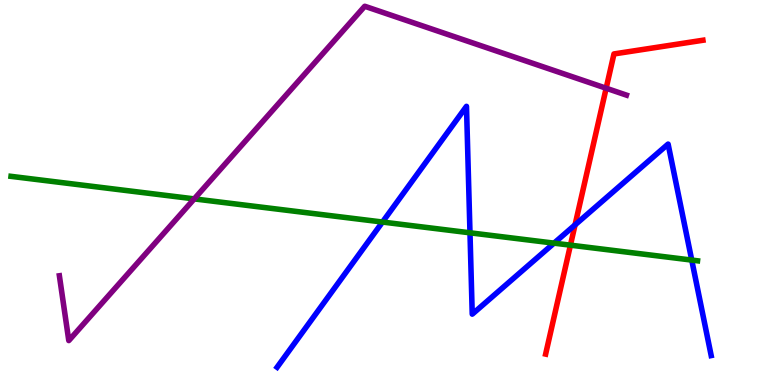[{'lines': ['blue', 'red'], 'intersections': [{'x': 7.42, 'y': 4.16}]}, {'lines': ['green', 'red'], 'intersections': [{'x': 7.36, 'y': 3.63}]}, {'lines': ['purple', 'red'], 'intersections': [{'x': 7.82, 'y': 7.71}]}, {'lines': ['blue', 'green'], 'intersections': [{'x': 4.94, 'y': 4.23}, {'x': 6.06, 'y': 3.95}, {'x': 7.15, 'y': 3.68}, {'x': 8.93, 'y': 3.24}]}, {'lines': ['blue', 'purple'], 'intersections': []}, {'lines': ['green', 'purple'], 'intersections': [{'x': 2.51, 'y': 4.83}]}]